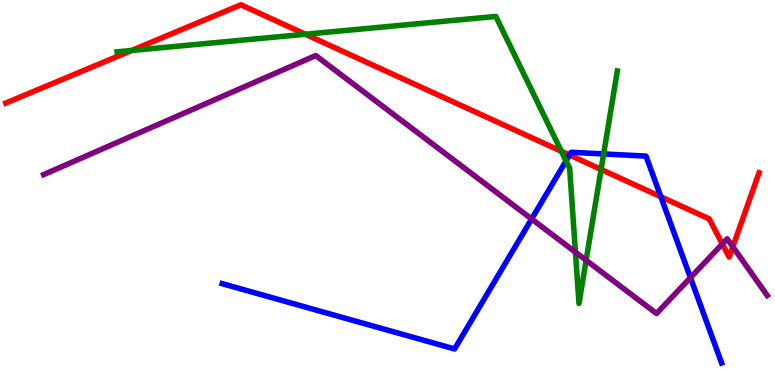[{'lines': ['blue', 'red'], 'intersections': [{'x': 7.35, 'y': 5.97}, {'x': 8.53, 'y': 4.89}]}, {'lines': ['green', 'red'], 'intersections': [{'x': 1.7, 'y': 8.69}, {'x': 3.94, 'y': 9.11}, {'x': 7.24, 'y': 6.07}, {'x': 7.76, 'y': 5.6}]}, {'lines': ['purple', 'red'], 'intersections': [{'x': 9.32, 'y': 3.66}, {'x': 9.46, 'y': 3.59}]}, {'lines': ['blue', 'green'], 'intersections': [{'x': 7.3, 'y': 5.82}, {'x': 7.79, 'y': 6.0}]}, {'lines': ['blue', 'purple'], 'intersections': [{'x': 6.86, 'y': 4.31}, {'x': 8.91, 'y': 2.79}]}, {'lines': ['green', 'purple'], 'intersections': [{'x': 7.43, 'y': 3.45}, {'x': 7.56, 'y': 3.24}]}]